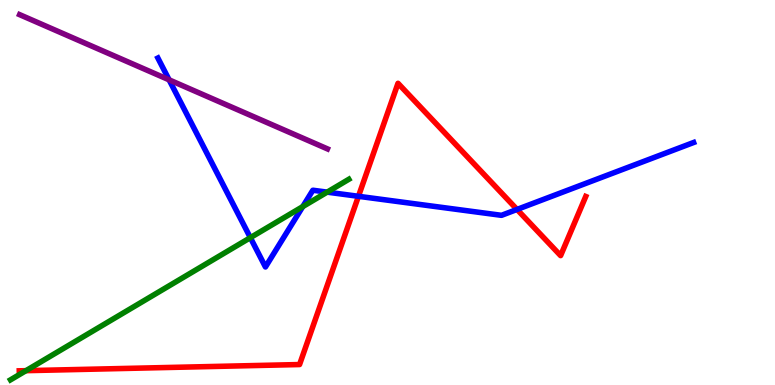[{'lines': ['blue', 'red'], 'intersections': [{'x': 4.63, 'y': 4.9}, {'x': 6.67, 'y': 4.56}]}, {'lines': ['green', 'red'], 'intersections': [{'x': 0.335, 'y': 0.372}]}, {'lines': ['purple', 'red'], 'intersections': []}, {'lines': ['blue', 'green'], 'intersections': [{'x': 3.23, 'y': 3.83}, {'x': 3.91, 'y': 4.63}, {'x': 4.22, 'y': 5.01}]}, {'lines': ['blue', 'purple'], 'intersections': [{'x': 2.18, 'y': 7.93}]}, {'lines': ['green', 'purple'], 'intersections': []}]